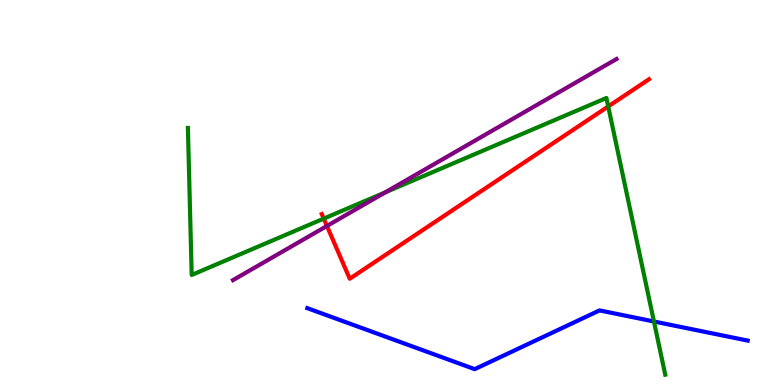[{'lines': ['blue', 'red'], 'intersections': []}, {'lines': ['green', 'red'], 'intersections': [{'x': 4.18, 'y': 4.32}, {'x': 7.85, 'y': 7.24}]}, {'lines': ['purple', 'red'], 'intersections': [{'x': 4.22, 'y': 4.13}]}, {'lines': ['blue', 'green'], 'intersections': [{'x': 8.44, 'y': 1.65}]}, {'lines': ['blue', 'purple'], 'intersections': []}, {'lines': ['green', 'purple'], 'intersections': [{'x': 4.97, 'y': 5.0}]}]